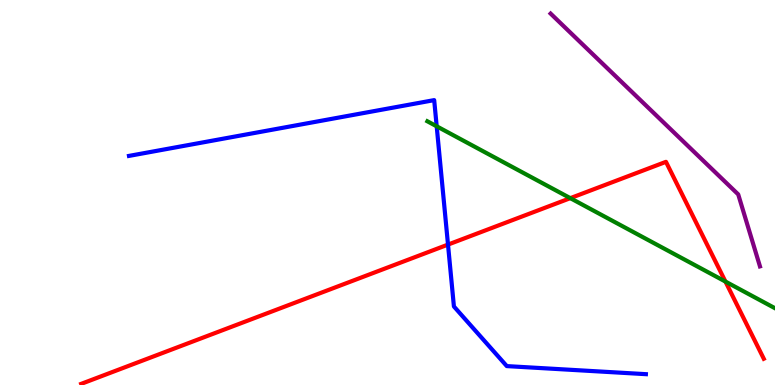[{'lines': ['blue', 'red'], 'intersections': [{'x': 5.78, 'y': 3.65}]}, {'lines': ['green', 'red'], 'intersections': [{'x': 7.36, 'y': 4.85}, {'x': 9.36, 'y': 2.69}]}, {'lines': ['purple', 'red'], 'intersections': []}, {'lines': ['blue', 'green'], 'intersections': [{'x': 5.63, 'y': 6.72}]}, {'lines': ['blue', 'purple'], 'intersections': []}, {'lines': ['green', 'purple'], 'intersections': []}]